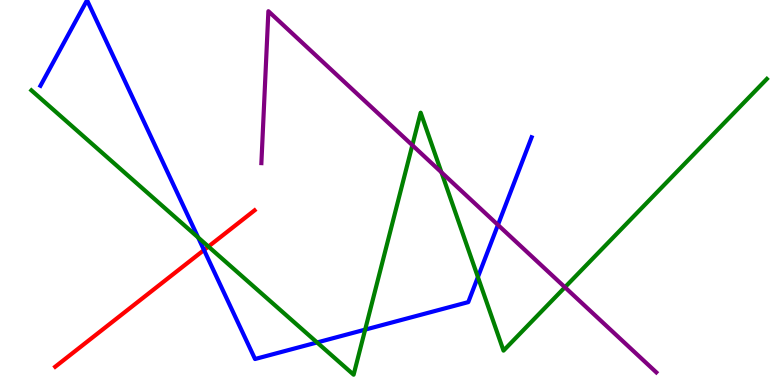[{'lines': ['blue', 'red'], 'intersections': [{'x': 2.63, 'y': 3.51}]}, {'lines': ['green', 'red'], 'intersections': [{'x': 2.69, 'y': 3.6}]}, {'lines': ['purple', 'red'], 'intersections': []}, {'lines': ['blue', 'green'], 'intersections': [{'x': 2.56, 'y': 3.83}, {'x': 4.09, 'y': 1.1}, {'x': 4.71, 'y': 1.44}, {'x': 6.17, 'y': 2.8}]}, {'lines': ['blue', 'purple'], 'intersections': [{'x': 6.43, 'y': 4.16}]}, {'lines': ['green', 'purple'], 'intersections': [{'x': 5.32, 'y': 6.23}, {'x': 5.7, 'y': 5.52}, {'x': 7.29, 'y': 2.54}]}]